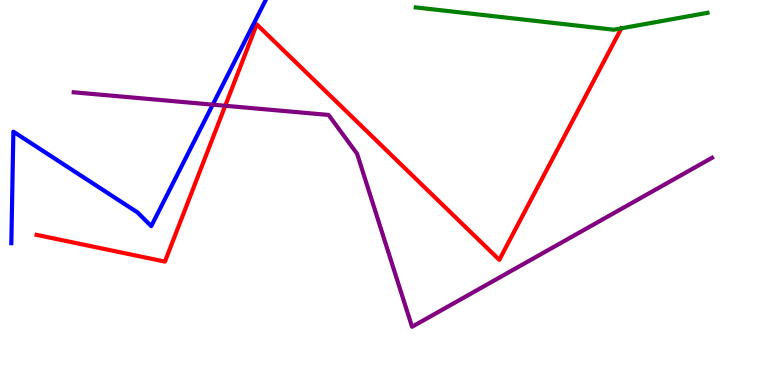[{'lines': ['blue', 'red'], 'intersections': []}, {'lines': ['green', 'red'], 'intersections': []}, {'lines': ['purple', 'red'], 'intersections': [{'x': 2.91, 'y': 7.25}]}, {'lines': ['blue', 'green'], 'intersections': []}, {'lines': ['blue', 'purple'], 'intersections': [{'x': 2.75, 'y': 7.28}]}, {'lines': ['green', 'purple'], 'intersections': []}]